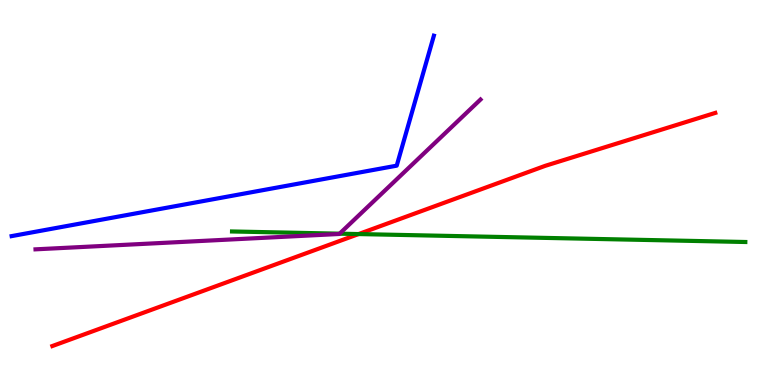[{'lines': ['blue', 'red'], 'intersections': []}, {'lines': ['green', 'red'], 'intersections': [{'x': 4.63, 'y': 3.92}]}, {'lines': ['purple', 'red'], 'intersections': []}, {'lines': ['blue', 'green'], 'intersections': []}, {'lines': ['blue', 'purple'], 'intersections': []}, {'lines': ['green', 'purple'], 'intersections': [{'x': 4.38, 'y': 3.93}]}]